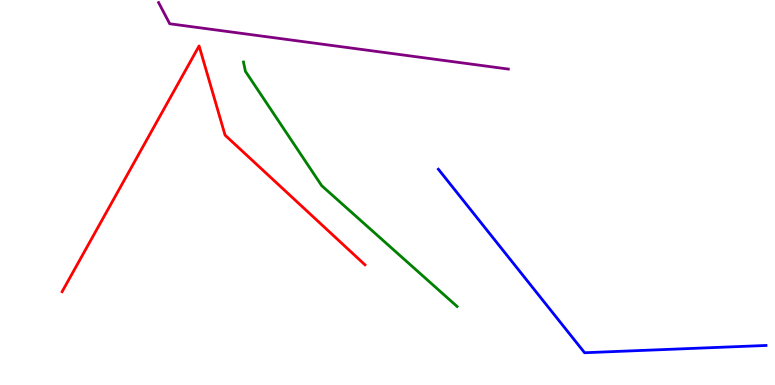[{'lines': ['blue', 'red'], 'intersections': []}, {'lines': ['green', 'red'], 'intersections': []}, {'lines': ['purple', 'red'], 'intersections': []}, {'lines': ['blue', 'green'], 'intersections': []}, {'lines': ['blue', 'purple'], 'intersections': []}, {'lines': ['green', 'purple'], 'intersections': []}]